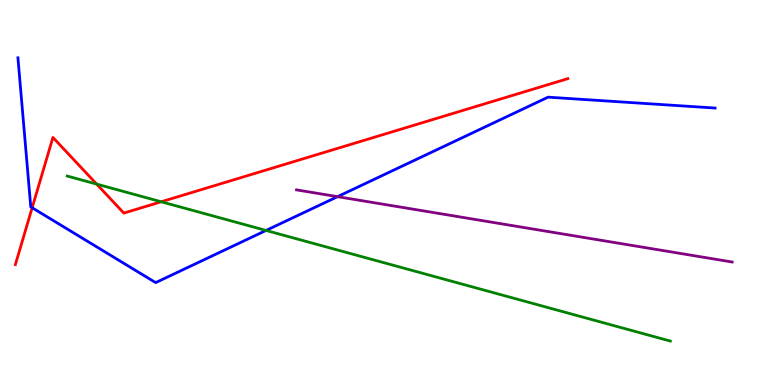[{'lines': ['blue', 'red'], 'intersections': [{'x': 0.415, 'y': 4.6}]}, {'lines': ['green', 'red'], 'intersections': [{'x': 1.25, 'y': 5.22}, {'x': 2.08, 'y': 4.76}]}, {'lines': ['purple', 'red'], 'intersections': []}, {'lines': ['blue', 'green'], 'intersections': [{'x': 3.43, 'y': 4.01}]}, {'lines': ['blue', 'purple'], 'intersections': [{'x': 4.36, 'y': 4.89}]}, {'lines': ['green', 'purple'], 'intersections': []}]